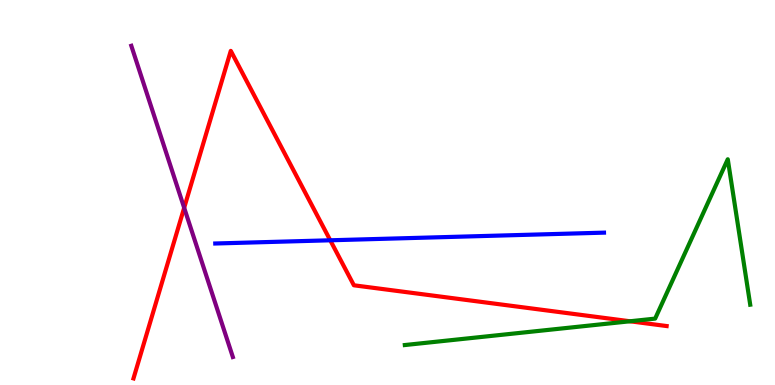[{'lines': ['blue', 'red'], 'intersections': [{'x': 4.26, 'y': 3.76}]}, {'lines': ['green', 'red'], 'intersections': [{'x': 8.13, 'y': 1.66}]}, {'lines': ['purple', 'red'], 'intersections': [{'x': 2.38, 'y': 4.6}]}, {'lines': ['blue', 'green'], 'intersections': []}, {'lines': ['blue', 'purple'], 'intersections': []}, {'lines': ['green', 'purple'], 'intersections': []}]